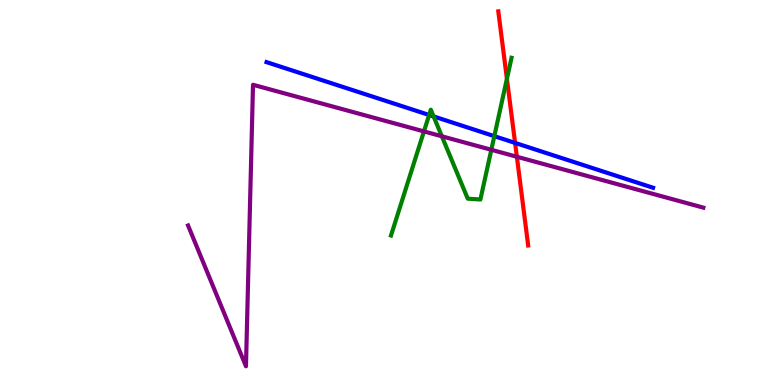[{'lines': ['blue', 'red'], 'intersections': [{'x': 6.65, 'y': 6.29}]}, {'lines': ['green', 'red'], 'intersections': [{'x': 6.54, 'y': 7.95}]}, {'lines': ['purple', 'red'], 'intersections': [{'x': 6.67, 'y': 5.93}]}, {'lines': ['blue', 'green'], 'intersections': [{'x': 5.54, 'y': 7.01}, {'x': 5.6, 'y': 6.98}, {'x': 6.38, 'y': 6.46}]}, {'lines': ['blue', 'purple'], 'intersections': []}, {'lines': ['green', 'purple'], 'intersections': [{'x': 5.47, 'y': 6.59}, {'x': 5.7, 'y': 6.46}, {'x': 6.34, 'y': 6.11}]}]